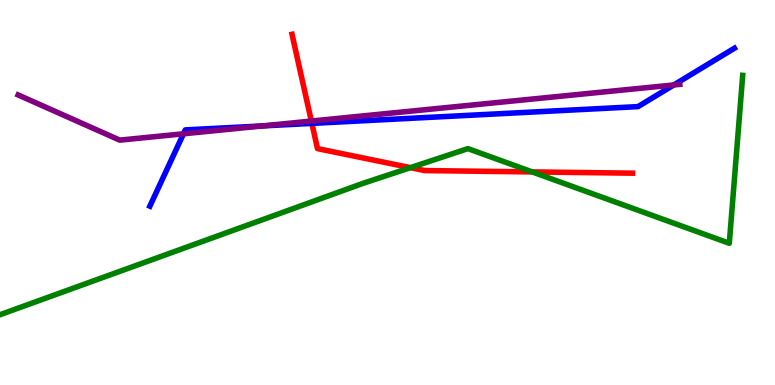[{'lines': ['blue', 'red'], 'intersections': [{'x': 4.02, 'y': 6.8}]}, {'lines': ['green', 'red'], 'intersections': [{'x': 5.3, 'y': 5.65}, {'x': 6.87, 'y': 5.53}]}, {'lines': ['purple', 'red'], 'intersections': [{'x': 4.02, 'y': 6.86}]}, {'lines': ['blue', 'green'], 'intersections': []}, {'lines': ['blue', 'purple'], 'intersections': [{'x': 2.37, 'y': 6.52}, {'x': 3.38, 'y': 6.73}, {'x': 8.69, 'y': 7.79}]}, {'lines': ['green', 'purple'], 'intersections': []}]